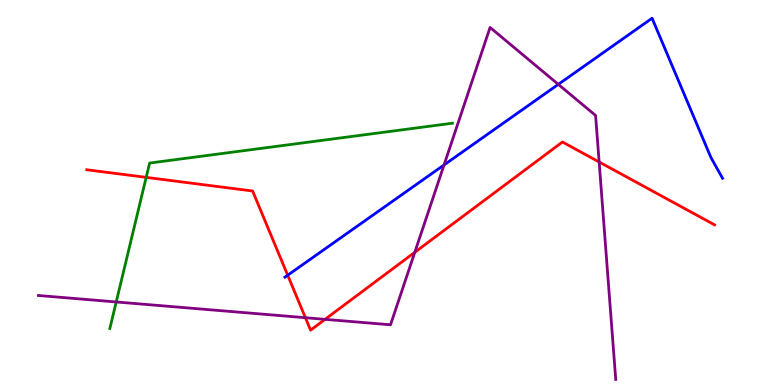[{'lines': ['blue', 'red'], 'intersections': [{'x': 3.71, 'y': 2.85}]}, {'lines': ['green', 'red'], 'intersections': [{'x': 1.89, 'y': 5.39}]}, {'lines': ['purple', 'red'], 'intersections': [{'x': 3.94, 'y': 1.75}, {'x': 4.19, 'y': 1.71}, {'x': 5.35, 'y': 3.45}, {'x': 7.73, 'y': 5.79}]}, {'lines': ['blue', 'green'], 'intersections': []}, {'lines': ['blue', 'purple'], 'intersections': [{'x': 5.73, 'y': 5.72}, {'x': 7.2, 'y': 7.81}]}, {'lines': ['green', 'purple'], 'intersections': [{'x': 1.5, 'y': 2.16}]}]